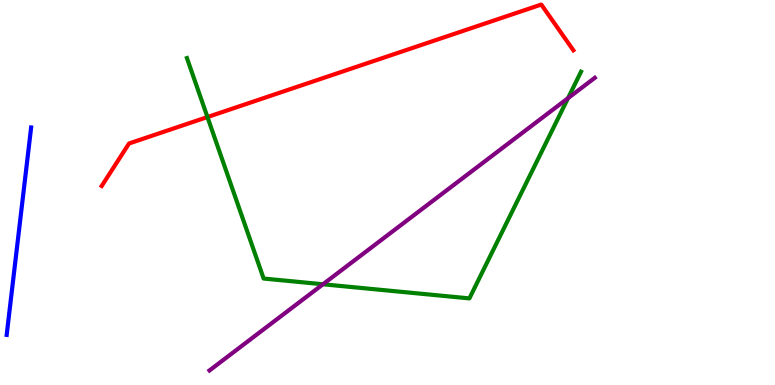[{'lines': ['blue', 'red'], 'intersections': []}, {'lines': ['green', 'red'], 'intersections': [{'x': 2.68, 'y': 6.96}]}, {'lines': ['purple', 'red'], 'intersections': []}, {'lines': ['blue', 'green'], 'intersections': []}, {'lines': ['blue', 'purple'], 'intersections': []}, {'lines': ['green', 'purple'], 'intersections': [{'x': 4.17, 'y': 2.62}, {'x': 7.33, 'y': 7.45}]}]